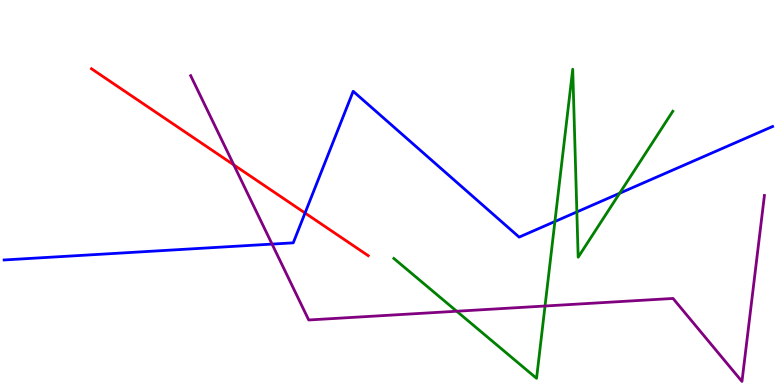[{'lines': ['blue', 'red'], 'intersections': [{'x': 3.94, 'y': 4.47}]}, {'lines': ['green', 'red'], 'intersections': []}, {'lines': ['purple', 'red'], 'intersections': [{'x': 3.02, 'y': 5.72}]}, {'lines': ['blue', 'green'], 'intersections': [{'x': 7.16, 'y': 4.25}, {'x': 7.44, 'y': 4.5}, {'x': 8.0, 'y': 4.98}]}, {'lines': ['blue', 'purple'], 'intersections': [{'x': 3.51, 'y': 3.66}]}, {'lines': ['green', 'purple'], 'intersections': [{'x': 5.89, 'y': 1.92}, {'x': 7.03, 'y': 2.05}]}]